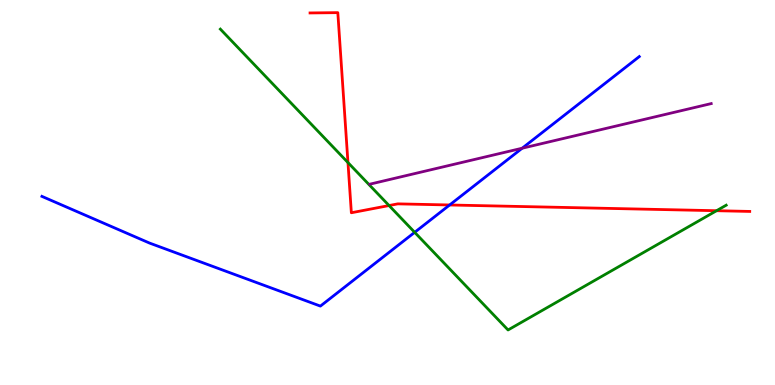[{'lines': ['blue', 'red'], 'intersections': [{'x': 5.8, 'y': 4.68}]}, {'lines': ['green', 'red'], 'intersections': [{'x': 4.49, 'y': 5.78}, {'x': 5.02, 'y': 4.66}, {'x': 9.25, 'y': 4.53}]}, {'lines': ['purple', 'red'], 'intersections': []}, {'lines': ['blue', 'green'], 'intersections': [{'x': 5.35, 'y': 3.97}]}, {'lines': ['blue', 'purple'], 'intersections': [{'x': 6.74, 'y': 6.15}]}, {'lines': ['green', 'purple'], 'intersections': []}]